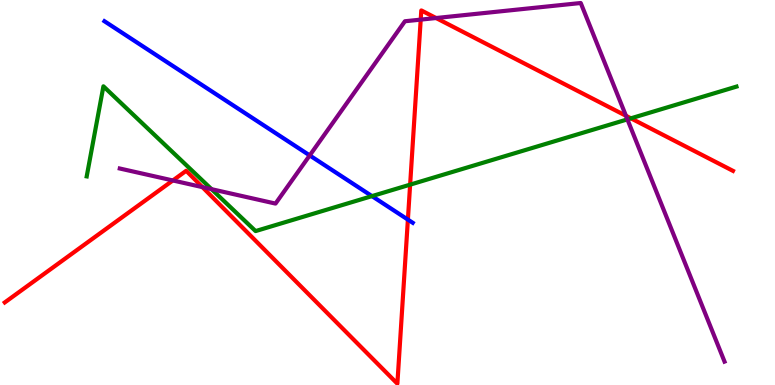[{'lines': ['blue', 'red'], 'intersections': [{'x': 5.26, 'y': 4.3}]}, {'lines': ['green', 'red'], 'intersections': [{'x': 5.29, 'y': 5.2}, {'x': 8.14, 'y': 6.93}]}, {'lines': ['purple', 'red'], 'intersections': [{'x': 2.23, 'y': 5.31}, {'x': 2.61, 'y': 5.14}, {'x': 5.43, 'y': 9.49}, {'x': 5.63, 'y': 9.53}, {'x': 8.08, 'y': 6.99}]}, {'lines': ['blue', 'green'], 'intersections': [{'x': 4.8, 'y': 4.91}]}, {'lines': ['blue', 'purple'], 'intersections': [{'x': 4.0, 'y': 5.96}]}, {'lines': ['green', 'purple'], 'intersections': [{'x': 2.73, 'y': 5.09}, {'x': 8.1, 'y': 6.9}]}]